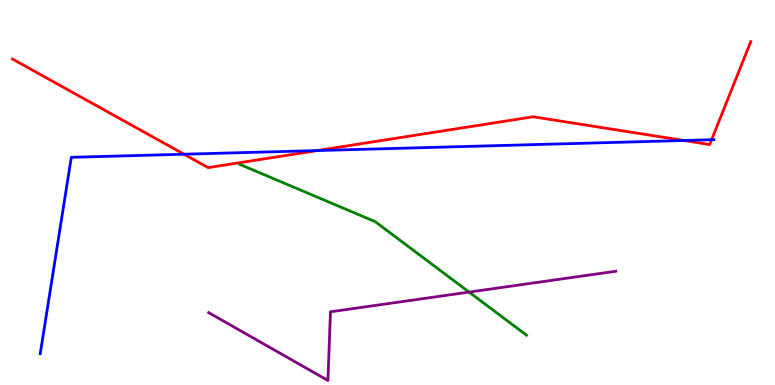[{'lines': ['blue', 'red'], 'intersections': [{'x': 2.37, 'y': 5.99}, {'x': 4.09, 'y': 6.09}, {'x': 8.82, 'y': 6.35}, {'x': 9.18, 'y': 6.37}]}, {'lines': ['green', 'red'], 'intersections': []}, {'lines': ['purple', 'red'], 'intersections': []}, {'lines': ['blue', 'green'], 'intersections': []}, {'lines': ['blue', 'purple'], 'intersections': []}, {'lines': ['green', 'purple'], 'intersections': [{'x': 6.05, 'y': 2.41}]}]